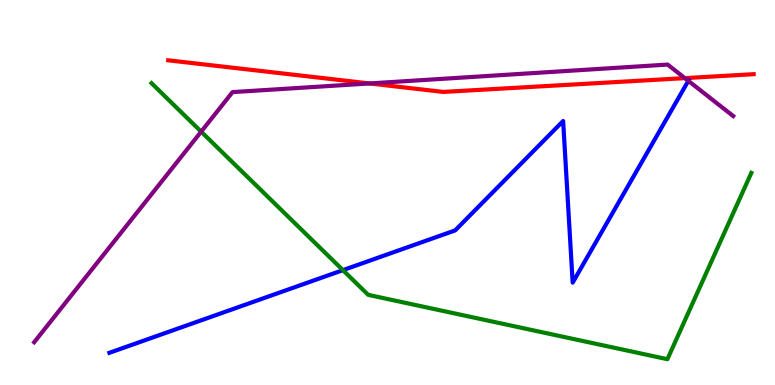[{'lines': ['blue', 'red'], 'intersections': []}, {'lines': ['green', 'red'], 'intersections': []}, {'lines': ['purple', 'red'], 'intersections': [{'x': 4.77, 'y': 7.83}, {'x': 8.84, 'y': 7.97}]}, {'lines': ['blue', 'green'], 'intersections': [{'x': 4.42, 'y': 2.98}]}, {'lines': ['blue', 'purple'], 'intersections': [{'x': 8.88, 'y': 7.9}]}, {'lines': ['green', 'purple'], 'intersections': [{'x': 2.6, 'y': 6.58}]}]